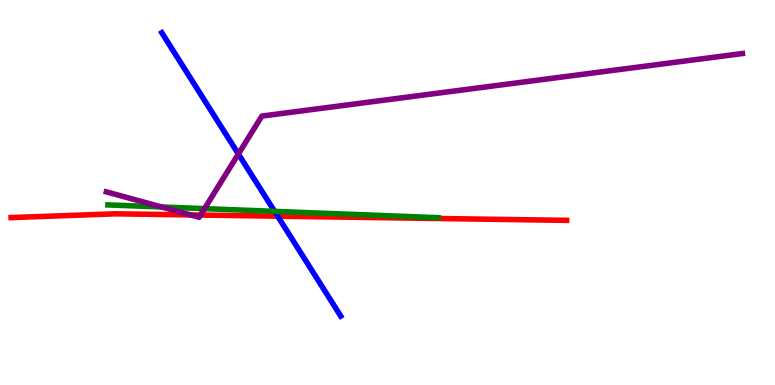[{'lines': ['blue', 'red'], 'intersections': [{'x': 3.58, 'y': 4.39}]}, {'lines': ['green', 'red'], 'intersections': []}, {'lines': ['purple', 'red'], 'intersections': [{'x': 2.46, 'y': 4.42}, {'x': 2.59, 'y': 4.41}]}, {'lines': ['blue', 'green'], 'intersections': [{'x': 3.54, 'y': 4.51}]}, {'lines': ['blue', 'purple'], 'intersections': [{'x': 3.08, 'y': 6.0}]}, {'lines': ['green', 'purple'], 'intersections': [{'x': 2.08, 'y': 4.62}, {'x': 2.64, 'y': 4.58}]}]